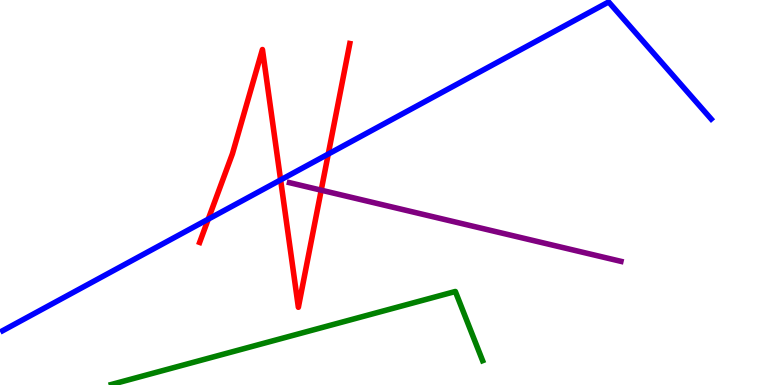[{'lines': ['blue', 'red'], 'intersections': [{'x': 2.69, 'y': 4.31}, {'x': 3.62, 'y': 5.33}, {'x': 4.24, 'y': 6.0}]}, {'lines': ['green', 'red'], 'intersections': []}, {'lines': ['purple', 'red'], 'intersections': [{'x': 4.14, 'y': 5.06}]}, {'lines': ['blue', 'green'], 'intersections': []}, {'lines': ['blue', 'purple'], 'intersections': []}, {'lines': ['green', 'purple'], 'intersections': []}]